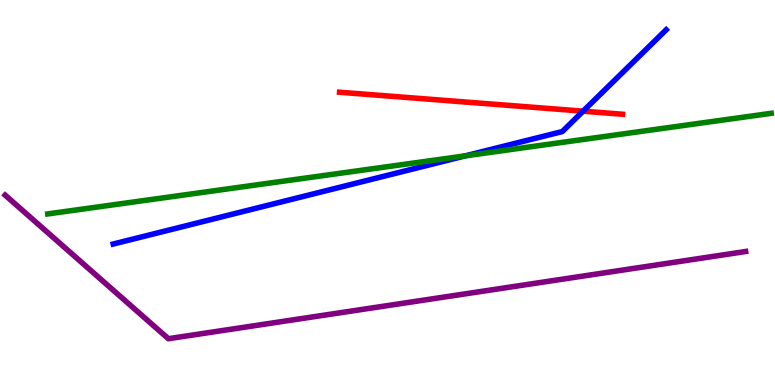[{'lines': ['blue', 'red'], 'intersections': [{'x': 7.52, 'y': 7.11}]}, {'lines': ['green', 'red'], 'intersections': []}, {'lines': ['purple', 'red'], 'intersections': []}, {'lines': ['blue', 'green'], 'intersections': [{'x': 6.0, 'y': 5.95}]}, {'lines': ['blue', 'purple'], 'intersections': []}, {'lines': ['green', 'purple'], 'intersections': []}]